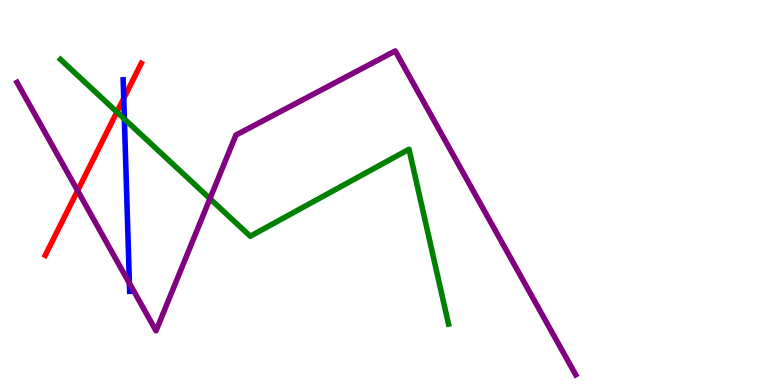[{'lines': ['blue', 'red'], 'intersections': [{'x': 1.6, 'y': 7.44}]}, {'lines': ['green', 'red'], 'intersections': [{'x': 1.51, 'y': 7.09}]}, {'lines': ['purple', 'red'], 'intersections': [{'x': 1.0, 'y': 5.05}]}, {'lines': ['blue', 'green'], 'intersections': [{'x': 1.6, 'y': 6.91}]}, {'lines': ['blue', 'purple'], 'intersections': [{'x': 1.67, 'y': 2.64}]}, {'lines': ['green', 'purple'], 'intersections': [{'x': 2.71, 'y': 4.84}]}]